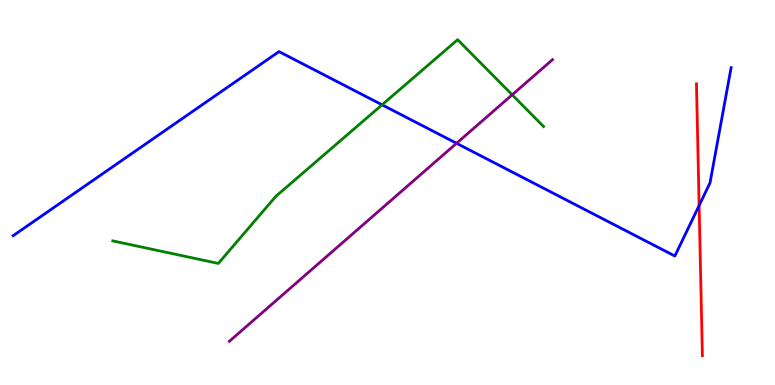[{'lines': ['blue', 'red'], 'intersections': [{'x': 9.02, 'y': 4.66}]}, {'lines': ['green', 'red'], 'intersections': []}, {'lines': ['purple', 'red'], 'intersections': []}, {'lines': ['blue', 'green'], 'intersections': [{'x': 4.93, 'y': 7.28}]}, {'lines': ['blue', 'purple'], 'intersections': [{'x': 5.89, 'y': 6.28}]}, {'lines': ['green', 'purple'], 'intersections': [{'x': 6.61, 'y': 7.54}]}]